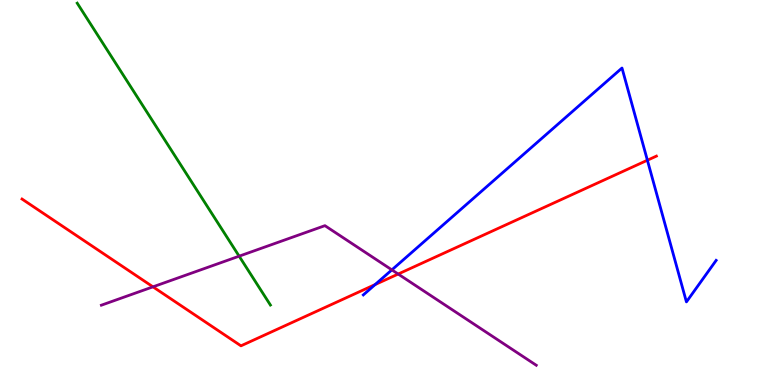[{'lines': ['blue', 'red'], 'intersections': [{'x': 4.84, 'y': 2.61}, {'x': 8.35, 'y': 5.84}]}, {'lines': ['green', 'red'], 'intersections': []}, {'lines': ['purple', 'red'], 'intersections': [{'x': 1.97, 'y': 2.55}, {'x': 5.14, 'y': 2.88}]}, {'lines': ['blue', 'green'], 'intersections': []}, {'lines': ['blue', 'purple'], 'intersections': [{'x': 5.06, 'y': 2.99}]}, {'lines': ['green', 'purple'], 'intersections': [{'x': 3.09, 'y': 3.35}]}]